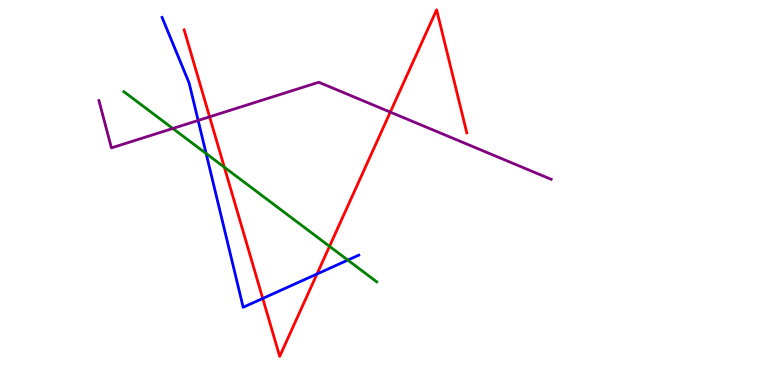[{'lines': ['blue', 'red'], 'intersections': [{'x': 3.39, 'y': 2.25}, {'x': 4.09, 'y': 2.88}]}, {'lines': ['green', 'red'], 'intersections': [{'x': 2.89, 'y': 5.66}, {'x': 4.25, 'y': 3.6}]}, {'lines': ['purple', 'red'], 'intersections': [{'x': 2.7, 'y': 6.97}, {'x': 5.04, 'y': 7.09}]}, {'lines': ['blue', 'green'], 'intersections': [{'x': 2.66, 'y': 6.01}, {'x': 4.49, 'y': 3.24}]}, {'lines': ['blue', 'purple'], 'intersections': [{'x': 2.56, 'y': 6.87}]}, {'lines': ['green', 'purple'], 'intersections': [{'x': 2.23, 'y': 6.66}]}]